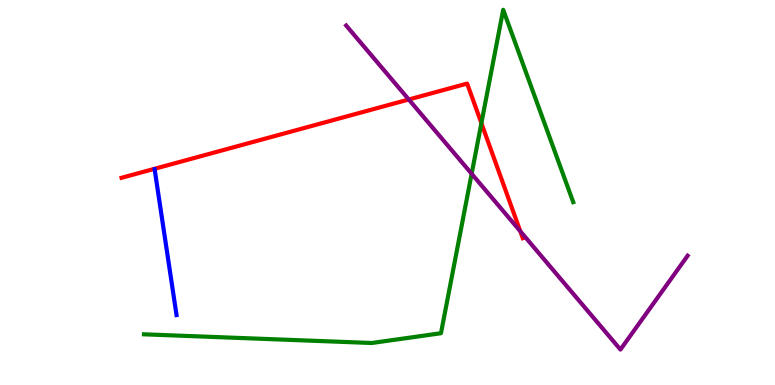[{'lines': ['blue', 'red'], 'intersections': []}, {'lines': ['green', 'red'], 'intersections': [{'x': 6.21, 'y': 6.8}]}, {'lines': ['purple', 'red'], 'intersections': [{'x': 5.27, 'y': 7.42}, {'x': 6.71, 'y': 3.99}]}, {'lines': ['blue', 'green'], 'intersections': []}, {'lines': ['blue', 'purple'], 'intersections': []}, {'lines': ['green', 'purple'], 'intersections': [{'x': 6.09, 'y': 5.49}]}]